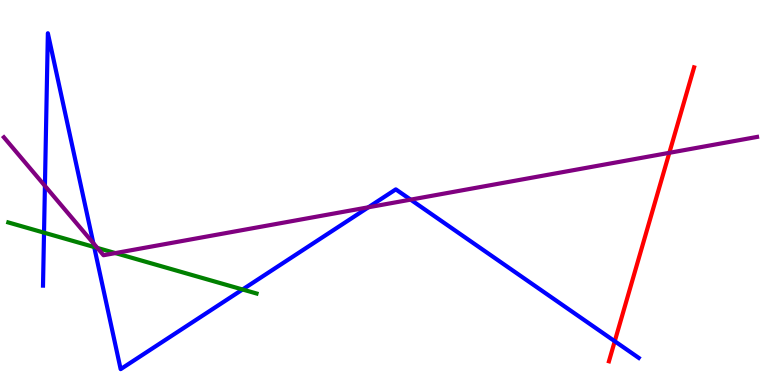[{'lines': ['blue', 'red'], 'intersections': [{'x': 7.93, 'y': 1.14}]}, {'lines': ['green', 'red'], 'intersections': []}, {'lines': ['purple', 'red'], 'intersections': [{'x': 8.64, 'y': 6.03}]}, {'lines': ['blue', 'green'], 'intersections': [{'x': 0.568, 'y': 3.96}, {'x': 1.22, 'y': 3.58}, {'x': 3.13, 'y': 2.48}]}, {'lines': ['blue', 'purple'], 'intersections': [{'x': 0.58, 'y': 5.17}, {'x': 1.2, 'y': 3.68}, {'x': 4.75, 'y': 4.62}, {'x': 5.3, 'y': 4.81}]}, {'lines': ['green', 'purple'], 'intersections': [{'x': 1.26, 'y': 3.56}, {'x': 1.49, 'y': 3.43}]}]